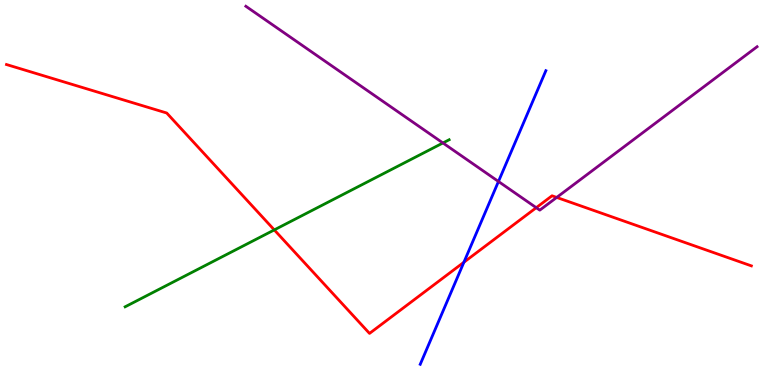[{'lines': ['blue', 'red'], 'intersections': [{'x': 5.99, 'y': 3.19}]}, {'lines': ['green', 'red'], 'intersections': [{'x': 3.54, 'y': 4.03}]}, {'lines': ['purple', 'red'], 'intersections': [{'x': 6.92, 'y': 4.61}, {'x': 7.18, 'y': 4.87}]}, {'lines': ['blue', 'green'], 'intersections': []}, {'lines': ['blue', 'purple'], 'intersections': [{'x': 6.43, 'y': 5.29}]}, {'lines': ['green', 'purple'], 'intersections': [{'x': 5.72, 'y': 6.29}]}]